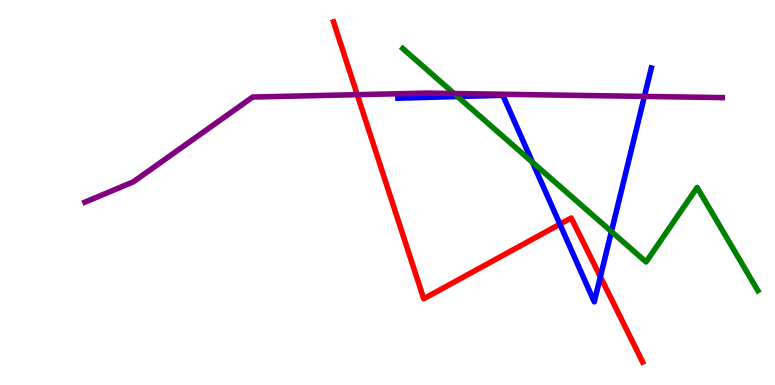[{'lines': ['blue', 'red'], 'intersections': [{'x': 7.22, 'y': 4.18}, {'x': 7.75, 'y': 2.81}]}, {'lines': ['green', 'red'], 'intersections': []}, {'lines': ['purple', 'red'], 'intersections': [{'x': 4.61, 'y': 7.54}]}, {'lines': ['blue', 'green'], 'intersections': [{'x': 5.9, 'y': 7.49}, {'x': 6.87, 'y': 5.78}, {'x': 7.89, 'y': 3.99}]}, {'lines': ['blue', 'purple'], 'intersections': [{'x': 8.31, 'y': 7.5}]}, {'lines': ['green', 'purple'], 'intersections': [{'x': 5.86, 'y': 7.57}]}]